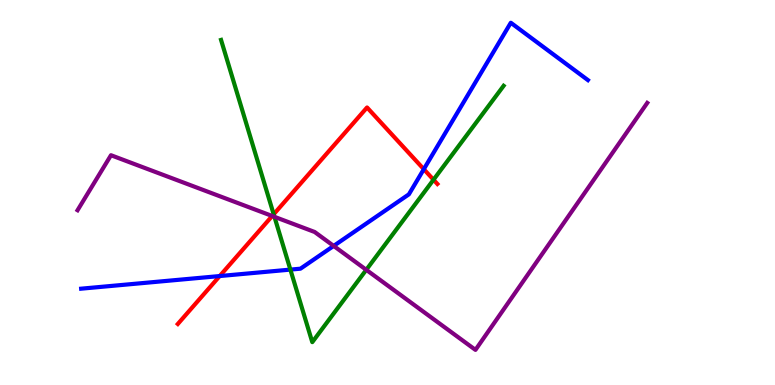[{'lines': ['blue', 'red'], 'intersections': [{'x': 2.83, 'y': 2.83}, {'x': 5.47, 'y': 5.61}]}, {'lines': ['green', 'red'], 'intersections': [{'x': 3.53, 'y': 4.43}, {'x': 5.59, 'y': 5.33}]}, {'lines': ['purple', 'red'], 'intersections': [{'x': 3.51, 'y': 4.39}]}, {'lines': ['blue', 'green'], 'intersections': [{'x': 3.75, 'y': 3.0}]}, {'lines': ['blue', 'purple'], 'intersections': [{'x': 4.31, 'y': 3.61}]}, {'lines': ['green', 'purple'], 'intersections': [{'x': 3.54, 'y': 4.37}, {'x': 4.73, 'y': 2.99}]}]